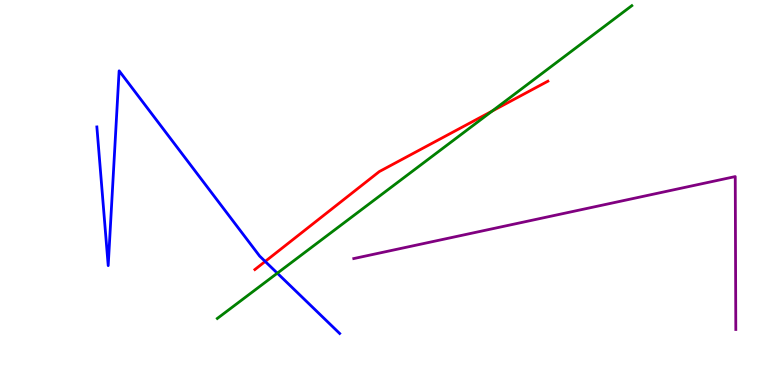[{'lines': ['blue', 'red'], 'intersections': [{'x': 3.42, 'y': 3.21}]}, {'lines': ['green', 'red'], 'intersections': [{'x': 6.35, 'y': 7.11}]}, {'lines': ['purple', 'red'], 'intersections': []}, {'lines': ['blue', 'green'], 'intersections': [{'x': 3.58, 'y': 2.9}]}, {'lines': ['blue', 'purple'], 'intersections': []}, {'lines': ['green', 'purple'], 'intersections': []}]